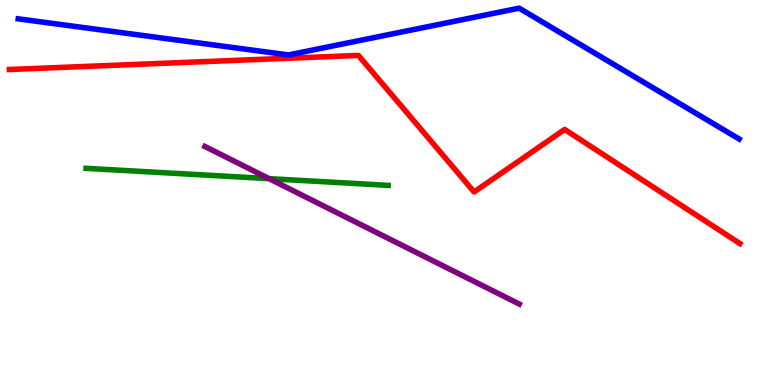[{'lines': ['blue', 'red'], 'intersections': []}, {'lines': ['green', 'red'], 'intersections': []}, {'lines': ['purple', 'red'], 'intersections': []}, {'lines': ['blue', 'green'], 'intersections': []}, {'lines': ['blue', 'purple'], 'intersections': []}, {'lines': ['green', 'purple'], 'intersections': [{'x': 3.47, 'y': 5.36}]}]